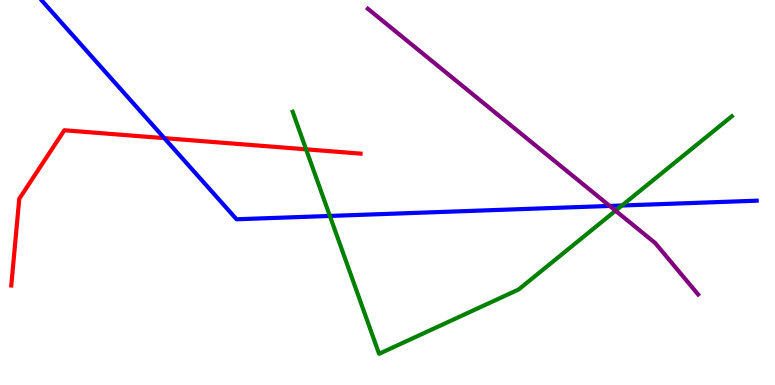[{'lines': ['blue', 'red'], 'intersections': [{'x': 2.12, 'y': 6.41}]}, {'lines': ['green', 'red'], 'intersections': [{'x': 3.95, 'y': 6.12}]}, {'lines': ['purple', 'red'], 'intersections': []}, {'lines': ['blue', 'green'], 'intersections': [{'x': 4.26, 'y': 4.39}, {'x': 8.03, 'y': 4.66}]}, {'lines': ['blue', 'purple'], 'intersections': [{'x': 7.87, 'y': 4.65}]}, {'lines': ['green', 'purple'], 'intersections': [{'x': 7.94, 'y': 4.53}]}]